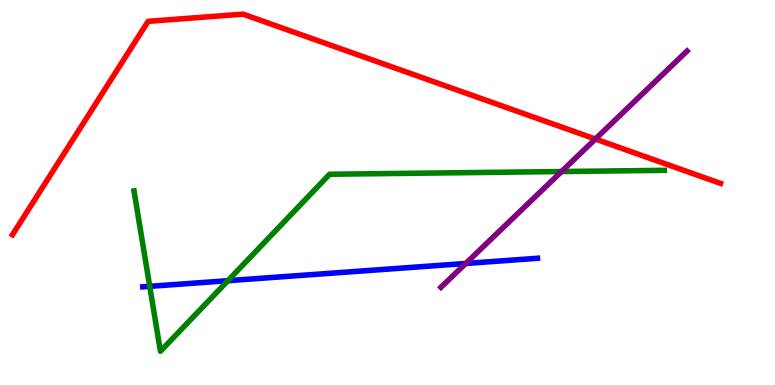[{'lines': ['blue', 'red'], 'intersections': []}, {'lines': ['green', 'red'], 'intersections': []}, {'lines': ['purple', 'red'], 'intersections': [{'x': 7.68, 'y': 6.39}]}, {'lines': ['blue', 'green'], 'intersections': [{'x': 1.93, 'y': 2.56}, {'x': 2.94, 'y': 2.71}]}, {'lines': ['blue', 'purple'], 'intersections': [{'x': 6.01, 'y': 3.16}]}, {'lines': ['green', 'purple'], 'intersections': [{'x': 7.25, 'y': 5.54}]}]